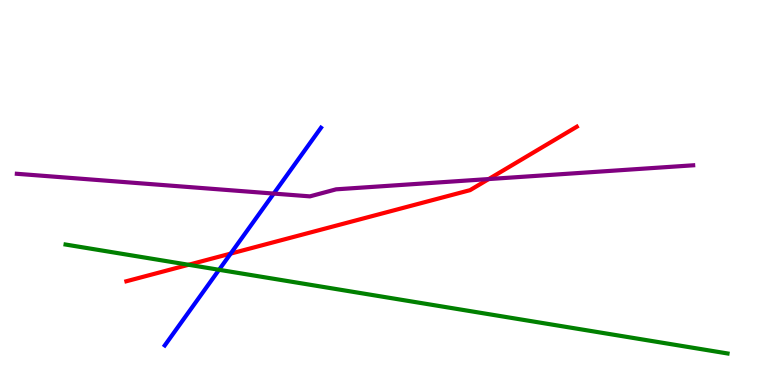[{'lines': ['blue', 'red'], 'intersections': [{'x': 2.98, 'y': 3.41}]}, {'lines': ['green', 'red'], 'intersections': [{'x': 2.43, 'y': 3.12}]}, {'lines': ['purple', 'red'], 'intersections': [{'x': 6.31, 'y': 5.35}]}, {'lines': ['blue', 'green'], 'intersections': [{'x': 2.83, 'y': 2.99}]}, {'lines': ['blue', 'purple'], 'intersections': [{'x': 3.53, 'y': 4.97}]}, {'lines': ['green', 'purple'], 'intersections': []}]